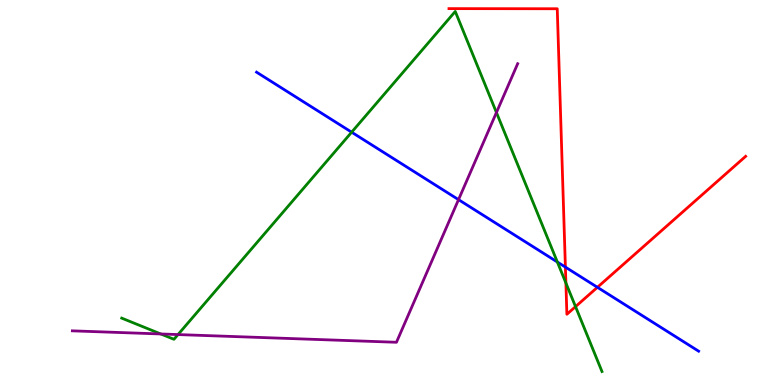[{'lines': ['blue', 'red'], 'intersections': [{'x': 7.3, 'y': 3.06}, {'x': 7.71, 'y': 2.54}]}, {'lines': ['green', 'red'], 'intersections': [{'x': 7.3, 'y': 2.65}, {'x': 7.43, 'y': 2.04}]}, {'lines': ['purple', 'red'], 'intersections': []}, {'lines': ['blue', 'green'], 'intersections': [{'x': 4.54, 'y': 6.57}, {'x': 7.19, 'y': 3.19}]}, {'lines': ['blue', 'purple'], 'intersections': [{'x': 5.92, 'y': 4.81}]}, {'lines': ['green', 'purple'], 'intersections': [{'x': 2.07, 'y': 1.33}, {'x': 2.3, 'y': 1.31}, {'x': 6.41, 'y': 7.08}]}]